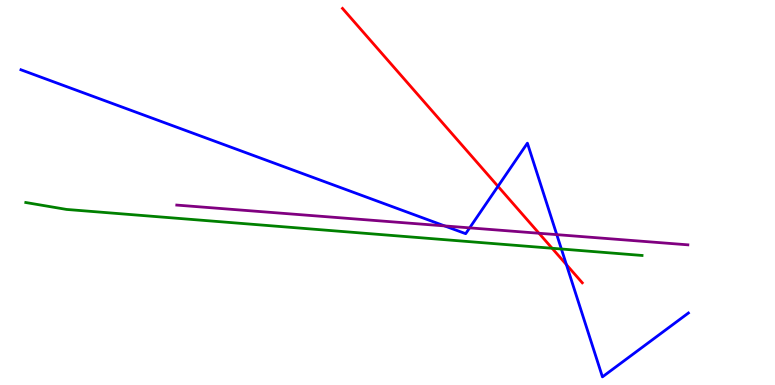[{'lines': ['blue', 'red'], 'intersections': [{'x': 6.43, 'y': 5.16}, {'x': 7.31, 'y': 3.13}]}, {'lines': ['green', 'red'], 'intersections': [{'x': 7.12, 'y': 3.55}]}, {'lines': ['purple', 'red'], 'intersections': [{'x': 6.95, 'y': 3.94}]}, {'lines': ['blue', 'green'], 'intersections': [{'x': 7.24, 'y': 3.53}]}, {'lines': ['blue', 'purple'], 'intersections': [{'x': 5.74, 'y': 4.13}, {'x': 6.06, 'y': 4.08}, {'x': 7.18, 'y': 3.91}]}, {'lines': ['green', 'purple'], 'intersections': []}]